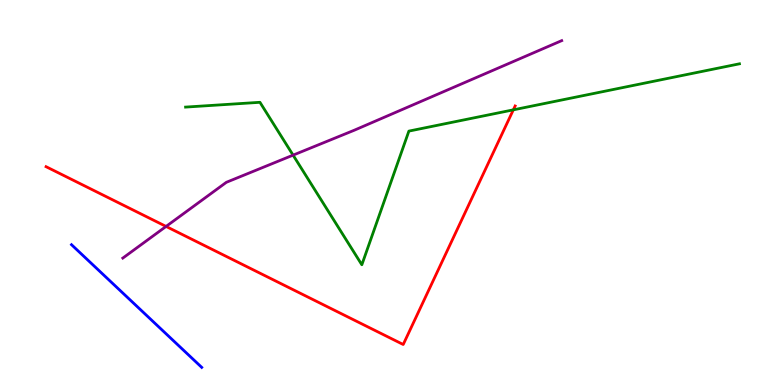[{'lines': ['blue', 'red'], 'intersections': []}, {'lines': ['green', 'red'], 'intersections': [{'x': 6.62, 'y': 7.15}]}, {'lines': ['purple', 'red'], 'intersections': [{'x': 2.14, 'y': 4.12}]}, {'lines': ['blue', 'green'], 'intersections': []}, {'lines': ['blue', 'purple'], 'intersections': []}, {'lines': ['green', 'purple'], 'intersections': [{'x': 3.78, 'y': 5.97}]}]